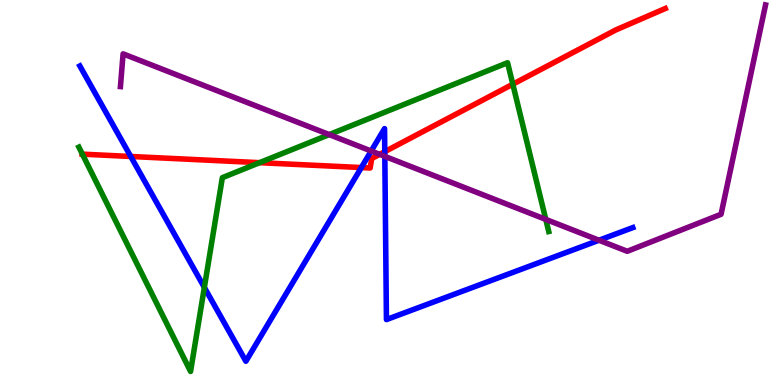[{'lines': ['blue', 'red'], 'intersections': [{'x': 1.69, 'y': 5.94}, {'x': 4.66, 'y': 5.65}, {'x': 4.96, 'y': 6.06}]}, {'lines': ['green', 'red'], 'intersections': [{'x': 1.06, 'y': 6.0}, {'x': 3.35, 'y': 5.77}, {'x': 6.62, 'y': 7.81}]}, {'lines': ['purple', 'red'], 'intersections': [{'x': 4.9, 'y': 5.99}]}, {'lines': ['blue', 'green'], 'intersections': [{'x': 2.64, 'y': 2.53}]}, {'lines': ['blue', 'purple'], 'intersections': [{'x': 4.79, 'y': 6.08}, {'x': 4.97, 'y': 5.94}, {'x': 7.73, 'y': 3.76}]}, {'lines': ['green', 'purple'], 'intersections': [{'x': 4.25, 'y': 6.5}, {'x': 7.04, 'y': 4.3}]}]